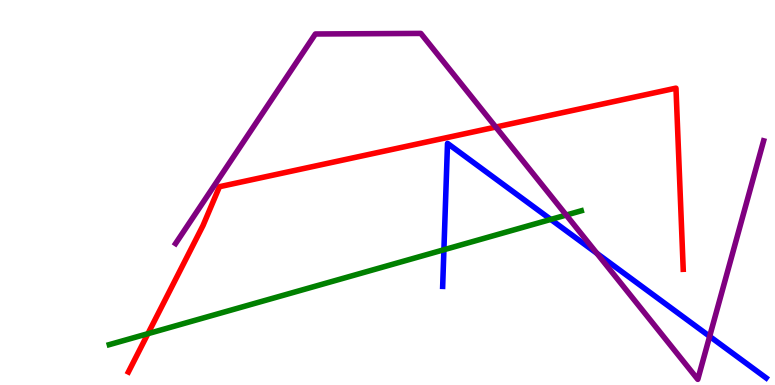[{'lines': ['blue', 'red'], 'intersections': []}, {'lines': ['green', 'red'], 'intersections': [{'x': 1.91, 'y': 1.33}]}, {'lines': ['purple', 'red'], 'intersections': [{'x': 6.4, 'y': 6.7}]}, {'lines': ['blue', 'green'], 'intersections': [{'x': 5.73, 'y': 3.51}, {'x': 7.11, 'y': 4.3}]}, {'lines': ['blue', 'purple'], 'intersections': [{'x': 7.7, 'y': 3.42}, {'x': 9.16, 'y': 1.26}]}, {'lines': ['green', 'purple'], 'intersections': [{'x': 7.31, 'y': 4.41}]}]